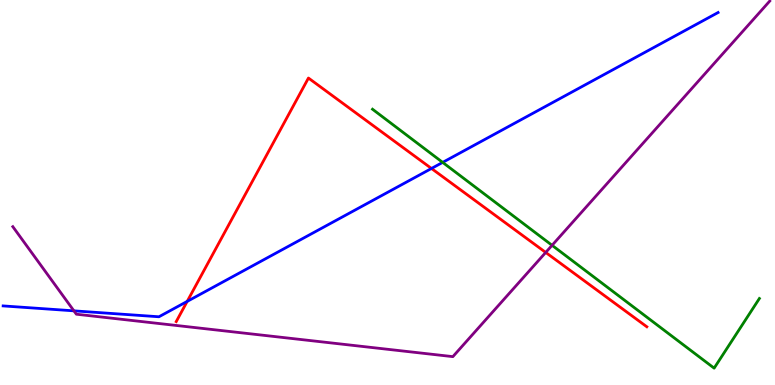[{'lines': ['blue', 'red'], 'intersections': [{'x': 2.42, 'y': 2.17}, {'x': 5.57, 'y': 5.62}]}, {'lines': ['green', 'red'], 'intersections': []}, {'lines': ['purple', 'red'], 'intersections': [{'x': 7.04, 'y': 3.44}]}, {'lines': ['blue', 'green'], 'intersections': [{'x': 5.71, 'y': 5.78}]}, {'lines': ['blue', 'purple'], 'intersections': [{'x': 0.954, 'y': 1.93}]}, {'lines': ['green', 'purple'], 'intersections': [{'x': 7.12, 'y': 3.63}]}]